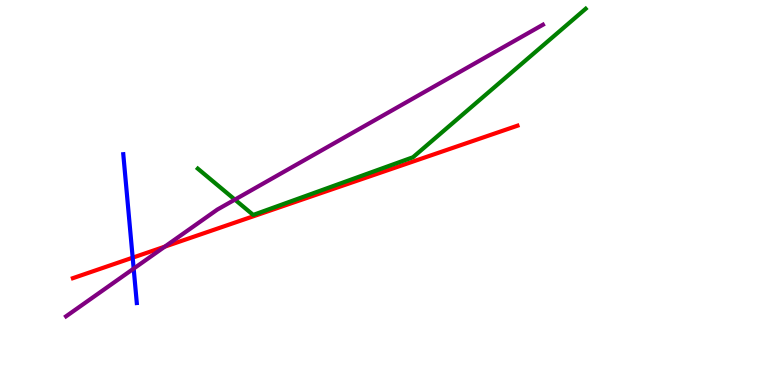[{'lines': ['blue', 'red'], 'intersections': [{'x': 1.71, 'y': 3.31}]}, {'lines': ['green', 'red'], 'intersections': []}, {'lines': ['purple', 'red'], 'intersections': [{'x': 2.13, 'y': 3.59}]}, {'lines': ['blue', 'green'], 'intersections': []}, {'lines': ['blue', 'purple'], 'intersections': [{'x': 1.72, 'y': 3.02}]}, {'lines': ['green', 'purple'], 'intersections': [{'x': 3.03, 'y': 4.82}]}]